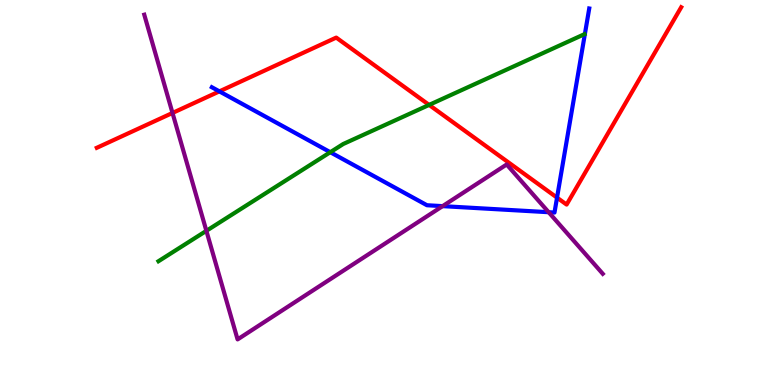[{'lines': ['blue', 'red'], 'intersections': [{'x': 2.83, 'y': 7.63}, {'x': 7.19, 'y': 4.87}]}, {'lines': ['green', 'red'], 'intersections': [{'x': 5.54, 'y': 7.28}]}, {'lines': ['purple', 'red'], 'intersections': [{'x': 2.23, 'y': 7.07}]}, {'lines': ['blue', 'green'], 'intersections': [{'x': 4.26, 'y': 6.05}]}, {'lines': ['blue', 'purple'], 'intersections': [{'x': 5.71, 'y': 4.65}, {'x': 7.08, 'y': 4.49}]}, {'lines': ['green', 'purple'], 'intersections': [{'x': 2.66, 'y': 4.0}]}]